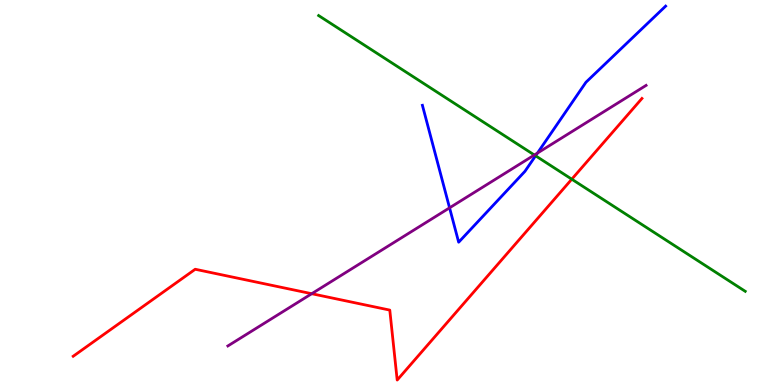[{'lines': ['blue', 'red'], 'intersections': []}, {'lines': ['green', 'red'], 'intersections': [{'x': 7.38, 'y': 5.35}]}, {'lines': ['purple', 'red'], 'intersections': [{'x': 4.02, 'y': 2.37}]}, {'lines': ['blue', 'green'], 'intersections': [{'x': 6.91, 'y': 5.95}]}, {'lines': ['blue', 'purple'], 'intersections': [{'x': 5.8, 'y': 4.6}, {'x': 6.93, 'y': 6.02}]}, {'lines': ['green', 'purple'], 'intersections': [{'x': 6.89, 'y': 5.97}]}]